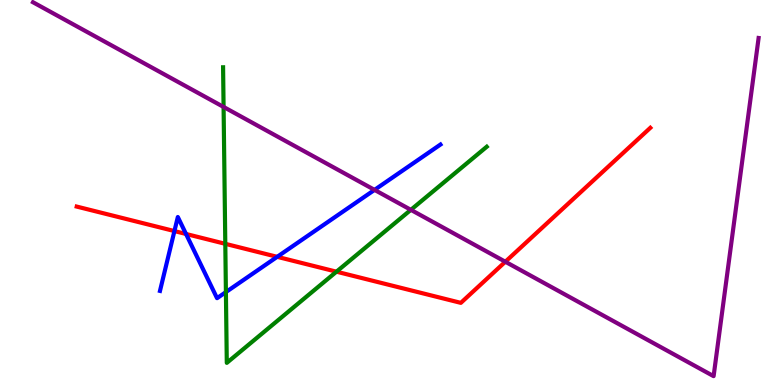[{'lines': ['blue', 'red'], 'intersections': [{'x': 2.25, 'y': 4.0}, {'x': 2.4, 'y': 3.92}, {'x': 3.58, 'y': 3.33}]}, {'lines': ['green', 'red'], 'intersections': [{'x': 2.91, 'y': 3.67}, {'x': 4.34, 'y': 2.94}]}, {'lines': ['purple', 'red'], 'intersections': [{'x': 6.52, 'y': 3.2}]}, {'lines': ['blue', 'green'], 'intersections': [{'x': 2.91, 'y': 2.41}]}, {'lines': ['blue', 'purple'], 'intersections': [{'x': 4.83, 'y': 5.07}]}, {'lines': ['green', 'purple'], 'intersections': [{'x': 2.88, 'y': 7.22}, {'x': 5.3, 'y': 4.55}]}]